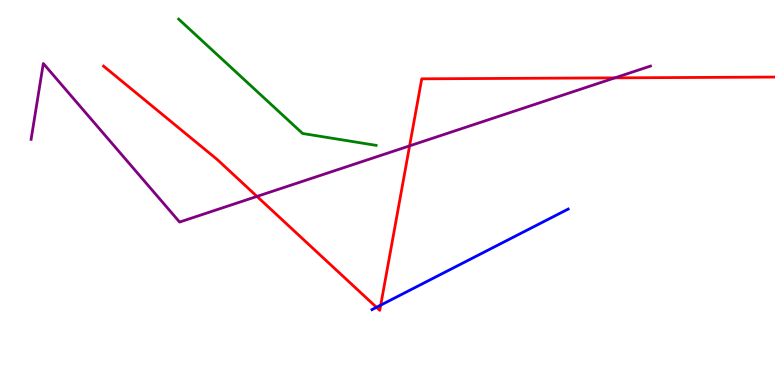[{'lines': ['blue', 'red'], 'intersections': [{'x': 4.86, 'y': 2.02}, {'x': 4.91, 'y': 2.07}]}, {'lines': ['green', 'red'], 'intersections': []}, {'lines': ['purple', 'red'], 'intersections': [{'x': 3.32, 'y': 4.9}, {'x': 5.29, 'y': 6.21}, {'x': 7.93, 'y': 7.98}]}, {'lines': ['blue', 'green'], 'intersections': []}, {'lines': ['blue', 'purple'], 'intersections': []}, {'lines': ['green', 'purple'], 'intersections': []}]